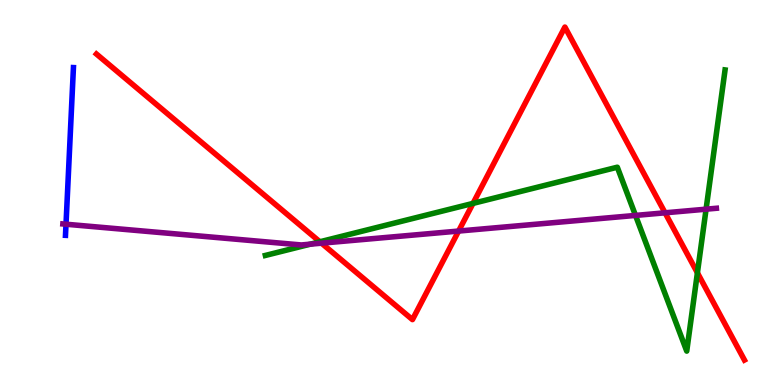[{'lines': ['blue', 'red'], 'intersections': []}, {'lines': ['green', 'red'], 'intersections': [{'x': 4.13, 'y': 3.72}, {'x': 6.1, 'y': 4.72}, {'x': 9.0, 'y': 2.91}]}, {'lines': ['purple', 'red'], 'intersections': [{'x': 4.15, 'y': 3.68}, {'x': 5.92, 'y': 4.0}, {'x': 8.58, 'y': 4.47}]}, {'lines': ['blue', 'green'], 'intersections': []}, {'lines': ['blue', 'purple'], 'intersections': [{'x': 0.852, 'y': 4.18}]}, {'lines': ['green', 'purple'], 'intersections': [{'x': 4.0, 'y': 3.66}, {'x': 8.2, 'y': 4.4}, {'x': 9.11, 'y': 4.57}]}]